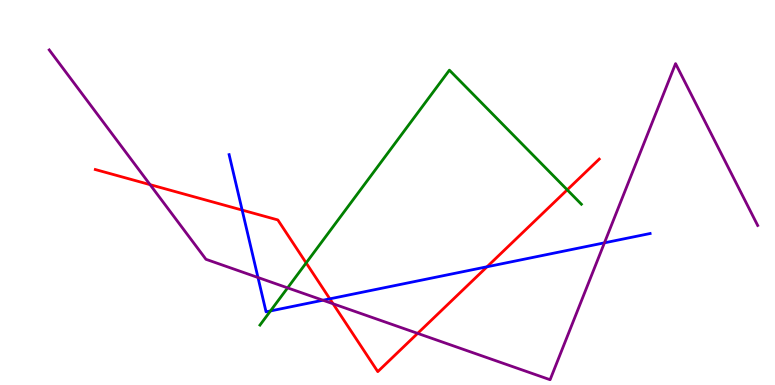[{'lines': ['blue', 'red'], 'intersections': [{'x': 3.12, 'y': 4.54}, {'x': 4.26, 'y': 2.24}, {'x': 6.28, 'y': 3.07}]}, {'lines': ['green', 'red'], 'intersections': [{'x': 3.95, 'y': 3.17}, {'x': 7.32, 'y': 5.07}]}, {'lines': ['purple', 'red'], 'intersections': [{'x': 1.94, 'y': 5.2}, {'x': 4.3, 'y': 2.11}, {'x': 5.39, 'y': 1.34}]}, {'lines': ['blue', 'green'], 'intersections': [{'x': 3.49, 'y': 1.92}]}, {'lines': ['blue', 'purple'], 'intersections': [{'x': 3.33, 'y': 2.79}, {'x': 4.17, 'y': 2.2}, {'x': 7.8, 'y': 3.69}]}, {'lines': ['green', 'purple'], 'intersections': [{'x': 3.71, 'y': 2.52}]}]